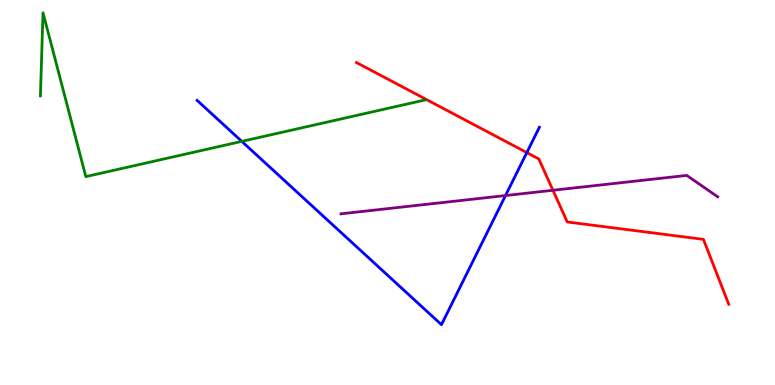[{'lines': ['blue', 'red'], 'intersections': [{'x': 6.8, 'y': 6.04}]}, {'lines': ['green', 'red'], 'intersections': []}, {'lines': ['purple', 'red'], 'intersections': [{'x': 7.13, 'y': 5.06}]}, {'lines': ['blue', 'green'], 'intersections': [{'x': 3.12, 'y': 6.33}]}, {'lines': ['blue', 'purple'], 'intersections': [{'x': 6.52, 'y': 4.92}]}, {'lines': ['green', 'purple'], 'intersections': []}]